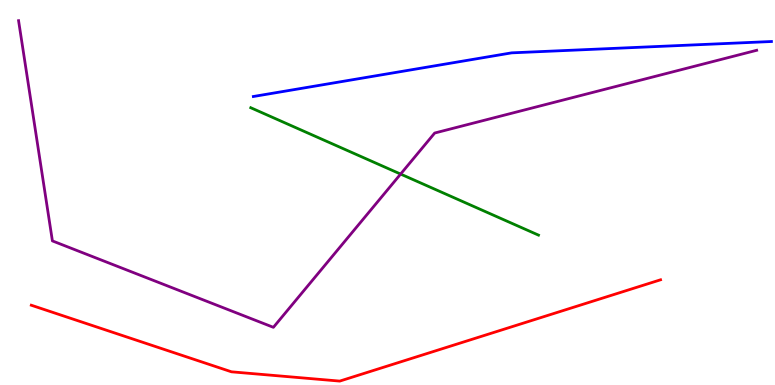[{'lines': ['blue', 'red'], 'intersections': []}, {'lines': ['green', 'red'], 'intersections': []}, {'lines': ['purple', 'red'], 'intersections': []}, {'lines': ['blue', 'green'], 'intersections': []}, {'lines': ['blue', 'purple'], 'intersections': []}, {'lines': ['green', 'purple'], 'intersections': [{'x': 5.17, 'y': 5.48}]}]